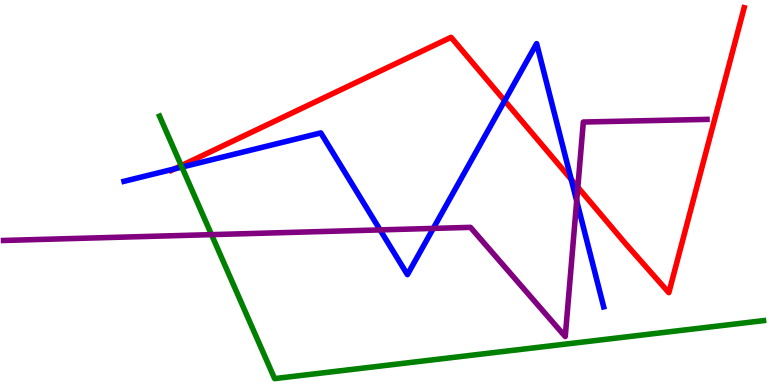[{'lines': ['blue', 'red'], 'intersections': [{'x': 2.25, 'y': 5.61}, {'x': 6.51, 'y': 7.38}, {'x': 7.37, 'y': 5.34}]}, {'lines': ['green', 'red'], 'intersections': [{'x': 2.34, 'y': 5.7}]}, {'lines': ['purple', 'red'], 'intersections': [{'x': 7.46, 'y': 5.14}]}, {'lines': ['blue', 'green'], 'intersections': [{'x': 2.35, 'y': 5.66}]}, {'lines': ['blue', 'purple'], 'intersections': [{'x': 4.9, 'y': 4.03}, {'x': 5.59, 'y': 4.07}, {'x': 7.44, 'y': 4.78}]}, {'lines': ['green', 'purple'], 'intersections': [{'x': 2.73, 'y': 3.91}]}]